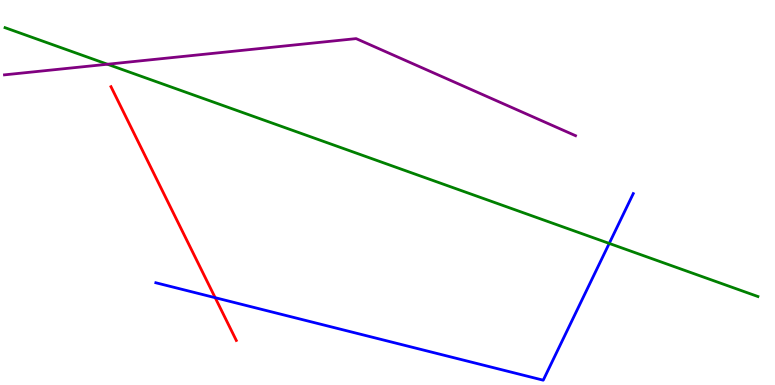[{'lines': ['blue', 'red'], 'intersections': [{'x': 2.78, 'y': 2.27}]}, {'lines': ['green', 'red'], 'intersections': []}, {'lines': ['purple', 'red'], 'intersections': []}, {'lines': ['blue', 'green'], 'intersections': [{'x': 7.86, 'y': 3.68}]}, {'lines': ['blue', 'purple'], 'intersections': []}, {'lines': ['green', 'purple'], 'intersections': [{'x': 1.39, 'y': 8.33}]}]